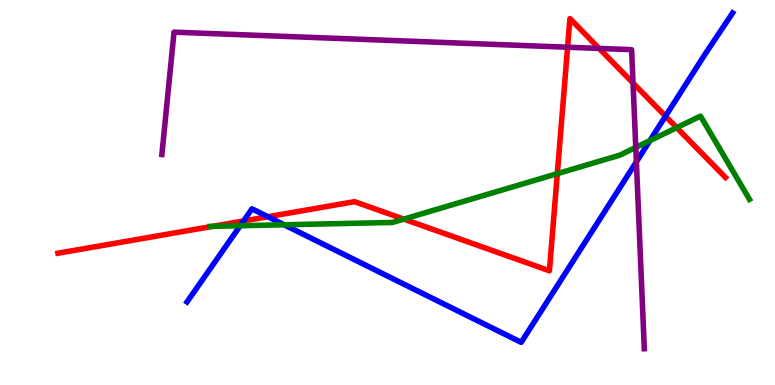[{'lines': ['blue', 'red'], 'intersections': [{'x': 3.14, 'y': 4.26}, {'x': 3.46, 'y': 4.37}, {'x': 8.59, 'y': 6.98}]}, {'lines': ['green', 'red'], 'intersections': [{'x': 2.74, 'y': 4.12}, {'x': 5.21, 'y': 4.31}, {'x': 7.19, 'y': 5.49}, {'x': 8.73, 'y': 6.68}]}, {'lines': ['purple', 'red'], 'intersections': [{'x': 7.32, 'y': 8.77}, {'x': 7.73, 'y': 8.74}, {'x': 8.17, 'y': 7.84}]}, {'lines': ['blue', 'green'], 'intersections': [{'x': 3.1, 'y': 4.14}, {'x': 3.67, 'y': 4.16}, {'x': 8.39, 'y': 6.35}]}, {'lines': ['blue', 'purple'], 'intersections': [{'x': 8.21, 'y': 5.8}]}, {'lines': ['green', 'purple'], 'intersections': [{'x': 8.2, 'y': 6.17}]}]